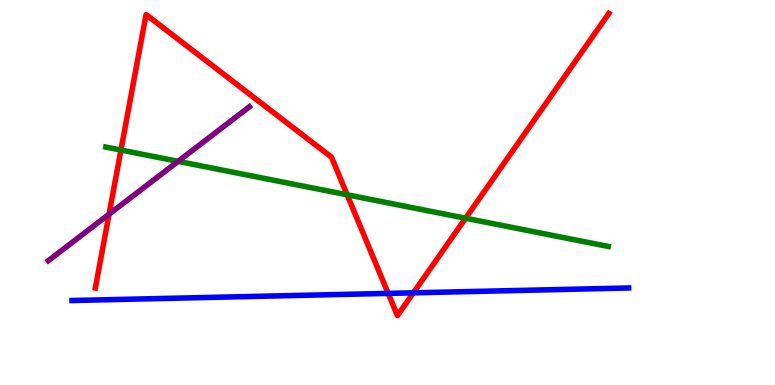[{'lines': ['blue', 'red'], 'intersections': [{'x': 5.01, 'y': 2.38}, {'x': 5.33, 'y': 2.39}]}, {'lines': ['green', 'red'], 'intersections': [{'x': 1.56, 'y': 6.1}, {'x': 4.48, 'y': 4.94}, {'x': 6.01, 'y': 4.33}]}, {'lines': ['purple', 'red'], 'intersections': [{'x': 1.41, 'y': 4.44}]}, {'lines': ['blue', 'green'], 'intersections': []}, {'lines': ['blue', 'purple'], 'intersections': []}, {'lines': ['green', 'purple'], 'intersections': [{'x': 2.3, 'y': 5.81}]}]